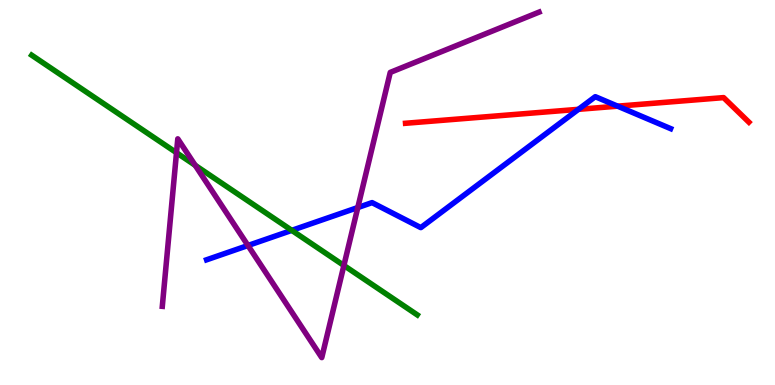[{'lines': ['blue', 'red'], 'intersections': [{'x': 7.46, 'y': 7.16}, {'x': 7.97, 'y': 7.24}]}, {'lines': ['green', 'red'], 'intersections': []}, {'lines': ['purple', 'red'], 'intersections': []}, {'lines': ['blue', 'green'], 'intersections': [{'x': 3.76, 'y': 4.02}]}, {'lines': ['blue', 'purple'], 'intersections': [{'x': 3.2, 'y': 3.62}, {'x': 4.62, 'y': 4.61}]}, {'lines': ['green', 'purple'], 'intersections': [{'x': 2.28, 'y': 6.03}, {'x': 2.52, 'y': 5.71}, {'x': 4.44, 'y': 3.1}]}]